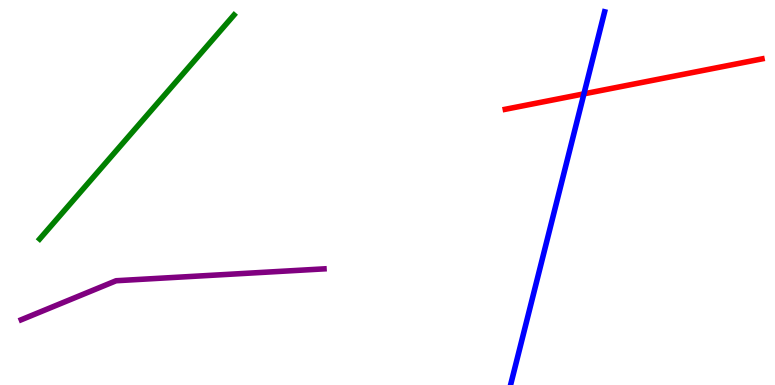[{'lines': ['blue', 'red'], 'intersections': [{'x': 7.53, 'y': 7.56}]}, {'lines': ['green', 'red'], 'intersections': []}, {'lines': ['purple', 'red'], 'intersections': []}, {'lines': ['blue', 'green'], 'intersections': []}, {'lines': ['blue', 'purple'], 'intersections': []}, {'lines': ['green', 'purple'], 'intersections': []}]